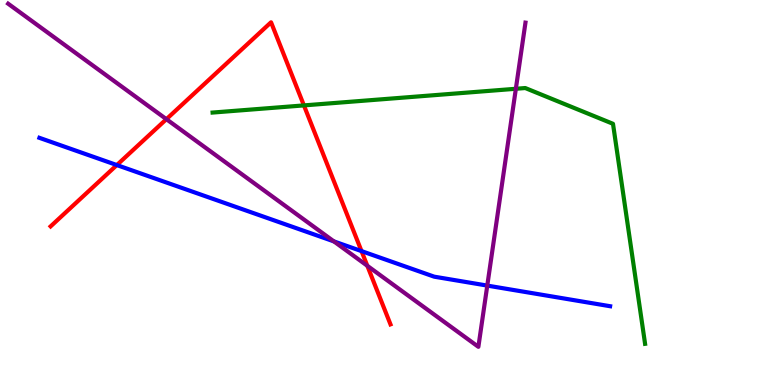[{'lines': ['blue', 'red'], 'intersections': [{'x': 1.51, 'y': 5.71}, {'x': 4.66, 'y': 3.48}]}, {'lines': ['green', 'red'], 'intersections': [{'x': 3.92, 'y': 7.26}]}, {'lines': ['purple', 'red'], 'intersections': [{'x': 2.15, 'y': 6.9}, {'x': 4.74, 'y': 3.1}]}, {'lines': ['blue', 'green'], 'intersections': []}, {'lines': ['blue', 'purple'], 'intersections': [{'x': 4.31, 'y': 3.73}, {'x': 6.29, 'y': 2.58}]}, {'lines': ['green', 'purple'], 'intersections': [{'x': 6.66, 'y': 7.69}]}]